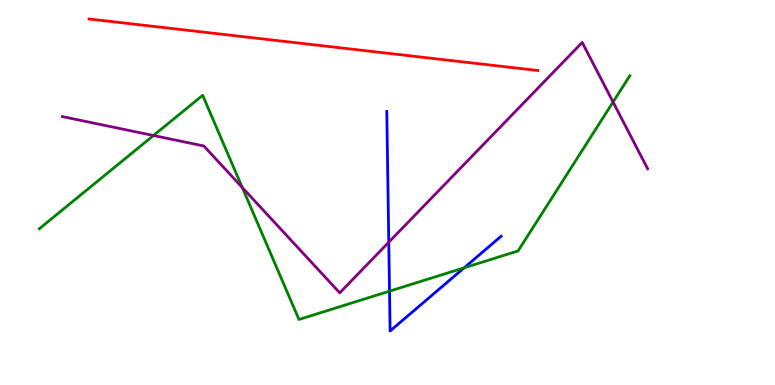[{'lines': ['blue', 'red'], 'intersections': []}, {'lines': ['green', 'red'], 'intersections': []}, {'lines': ['purple', 'red'], 'intersections': []}, {'lines': ['blue', 'green'], 'intersections': [{'x': 5.03, 'y': 2.44}, {'x': 5.99, 'y': 3.04}]}, {'lines': ['blue', 'purple'], 'intersections': [{'x': 5.02, 'y': 3.71}]}, {'lines': ['green', 'purple'], 'intersections': [{'x': 1.98, 'y': 6.48}, {'x': 3.13, 'y': 5.13}, {'x': 7.91, 'y': 7.35}]}]